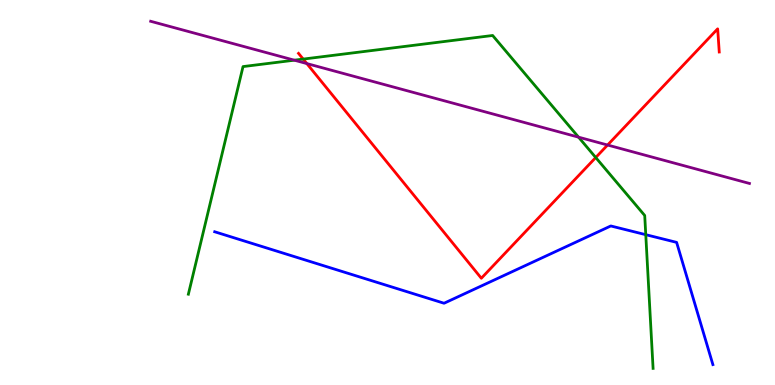[{'lines': ['blue', 'red'], 'intersections': []}, {'lines': ['green', 'red'], 'intersections': [{'x': 3.91, 'y': 8.47}, {'x': 7.69, 'y': 5.91}]}, {'lines': ['purple', 'red'], 'intersections': [{'x': 3.96, 'y': 8.35}, {'x': 7.84, 'y': 6.23}]}, {'lines': ['blue', 'green'], 'intersections': [{'x': 8.33, 'y': 3.9}]}, {'lines': ['blue', 'purple'], 'intersections': []}, {'lines': ['green', 'purple'], 'intersections': [{'x': 3.8, 'y': 8.44}, {'x': 7.46, 'y': 6.44}]}]